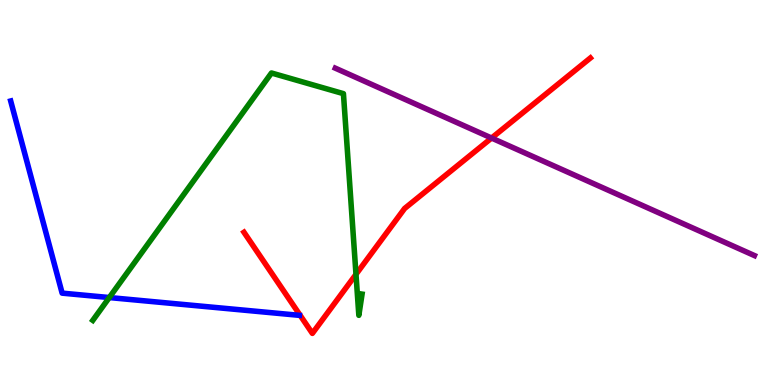[{'lines': ['blue', 'red'], 'intersections': []}, {'lines': ['green', 'red'], 'intersections': [{'x': 4.59, 'y': 2.87}]}, {'lines': ['purple', 'red'], 'intersections': [{'x': 6.34, 'y': 6.41}]}, {'lines': ['blue', 'green'], 'intersections': [{'x': 1.41, 'y': 2.27}]}, {'lines': ['blue', 'purple'], 'intersections': []}, {'lines': ['green', 'purple'], 'intersections': []}]